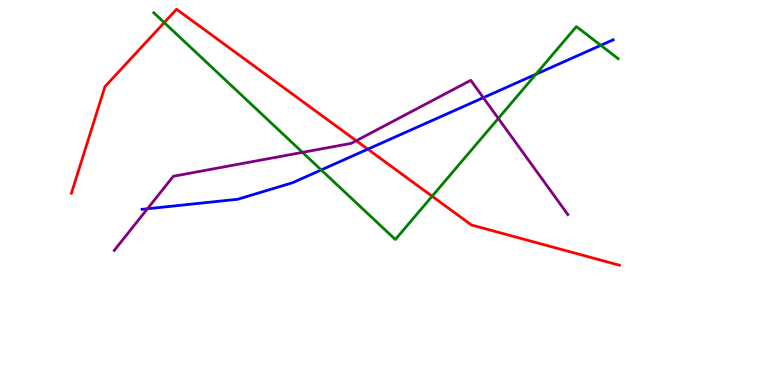[{'lines': ['blue', 'red'], 'intersections': [{'x': 4.75, 'y': 6.13}]}, {'lines': ['green', 'red'], 'intersections': [{'x': 2.12, 'y': 9.41}, {'x': 5.58, 'y': 4.9}]}, {'lines': ['purple', 'red'], 'intersections': [{'x': 4.6, 'y': 6.35}]}, {'lines': ['blue', 'green'], 'intersections': [{'x': 4.14, 'y': 5.59}, {'x': 6.91, 'y': 8.07}, {'x': 7.75, 'y': 8.82}]}, {'lines': ['blue', 'purple'], 'intersections': [{'x': 1.9, 'y': 4.58}, {'x': 6.24, 'y': 7.46}]}, {'lines': ['green', 'purple'], 'intersections': [{'x': 3.9, 'y': 6.04}, {'x': 6.43, 'y': 6.92}]}]